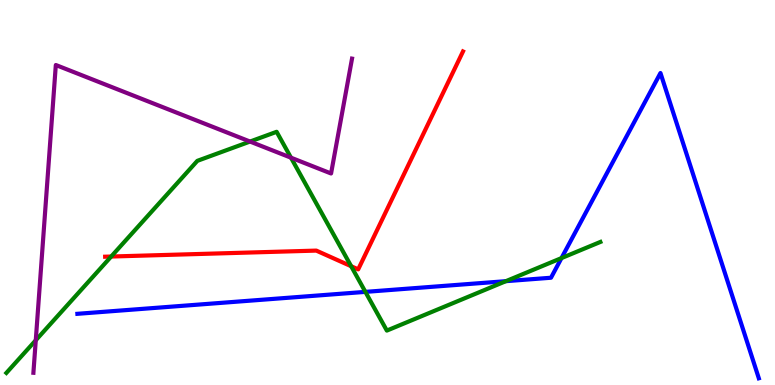[{'lines': ['blue', 'red'], 'intersections': []}, {'lines': ['green', 'red'], 'intersections': [{'x': 1.43, 'y': 3.34}, {'x': 4.53, 'y': 3.09}]}, {'lines': ['purple', 'red'], 'intersections': []}, {'lines': ['blue', 'green'], 'intersections': [{'x': 4.71, 'y': 2.42}, {'x': 6.53, 'y': 2.7}, {'x': 7.25, 'y': 3.3}]}, {'lines': ['blue', 'purple'], 'intersections': []}, {'lines': ['green', 'purple'], 'intersections': [{'x': 0.462, 'y': 1.16}, {'x': 3.23, 'y': 6.32}, {'x': 3.75, 'y': 5.9}]}]